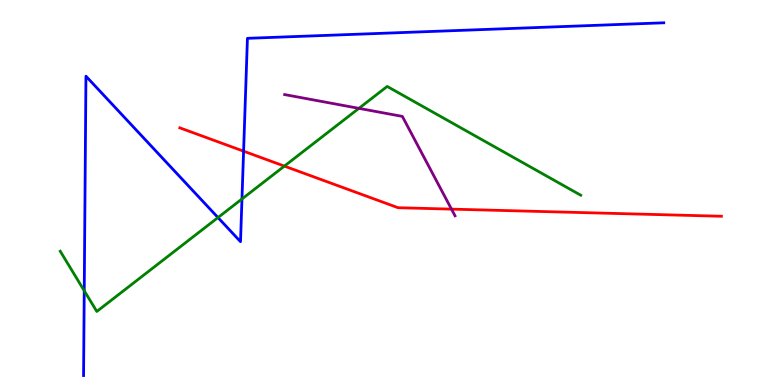[{'lines': ['blue', 'red'], 'intersections': [{'x': 3.14, 'y': 6.07}]}, {'lines': ['green', 'red'], 'intersections': [{'x': 3.67, 'y': 5.69}]}, {'lines': ['purple', 'red'], 'intersections': [{'x': 5.83, 'y': 4.57}]}, {'lines': ['blue', 'green'], 'intersections': [{'x': 1.09, 'y': 2.45}, {'x': 2.81, 'y': 4.35}, {'x': 3.12, 'y': 4.83}]}, {'lines': ['blue', 'purple'], 'intersections': []}, {'lines': ['green', 'purple'], 'intersections': [{'x': 4.63, 'y': 7.19}]}]